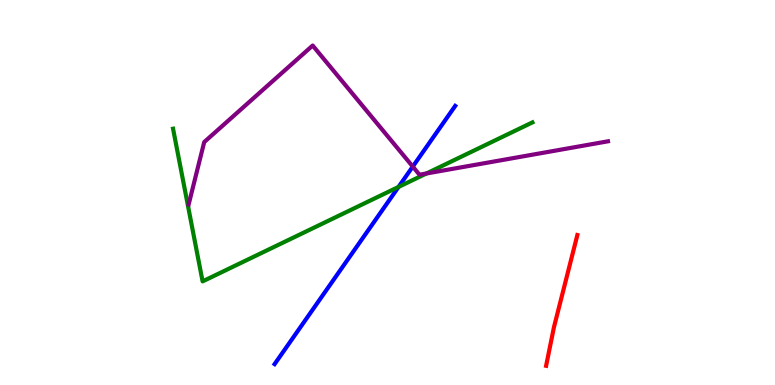[{'lines': ['blue', 'red'], 'intersections': []}, {'lines': ['green', 'red'], 'intersections': []}, {'lines': ['purple', 'red'], 'intersections': []}, {'lines': ['blue', 'green'], 'intersections': [{'x': 5.14, 'y': 5.14}]}, {'lines': ['blue', 'purple'], 'intersections': [{'x': 5.33, 'y': 5.67}]}, {'lines': ['green', 'purple'], 'intersections': [{'x': 5.5, 'y': 5.49}]}]